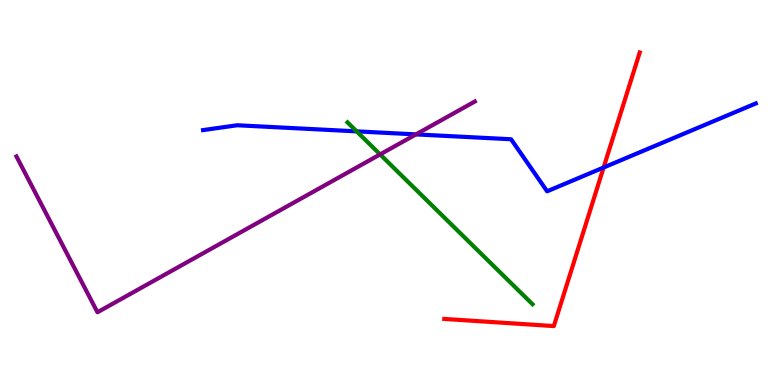[{'lines': ['blue', 'red'], 'intersections': [{'x': 7.79, 'y': 5.65}]}, {'lines': ['green', 'red'], 'intersections': []}, {'lines': ['purple', 'red'], 'intersections': []}, {'lines': ['blue', 'green'], 'intersections': [{'x': 4.6, 'y': 6.59}]}, {'lines': ['blue', 'purple'], 'intersections': [{'x': 5.37, 'y': 6.51}]}, {'lines': ['green', 'purple'], 'intersections': [{'x': 4.9, 'y': 5.99}]}]